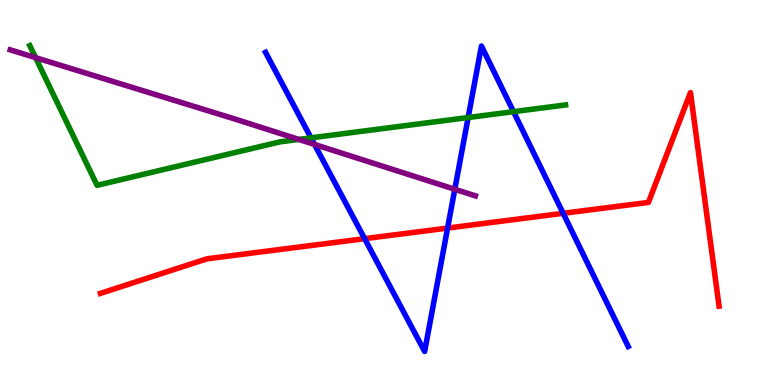[{'lines': ['blue', 'red'], 'intersections': [{'x': 4.71, 'y': 3.8}, {'x': 5.78, 'y': 4.08}, {'x': 7.27, 'y': 4.46}]}, {'lines': ['green', 'red'], 'intersections': []}, {'lines': ['purple', 'red'], 'intersections': []}, {'lines': ['blue', 'green'], 'intersections': [{'x': 4.01, 'y': 6.42}, {'x': 6.04, 'y': 6.95}, {'x': 6.63, 'y': 7.1}]}, {'lines': ['blue', 'purple'], 'intersections': [{'x': 4.06, 'y': 6.25}, {'x': 5.87, 'y': 5.08}]}, {'lines': ['green', 'purple'], 'intersections': [{'x': 0.459, 'y': 8.5}, {'x': 3.86, 'y': 6.38}]}]